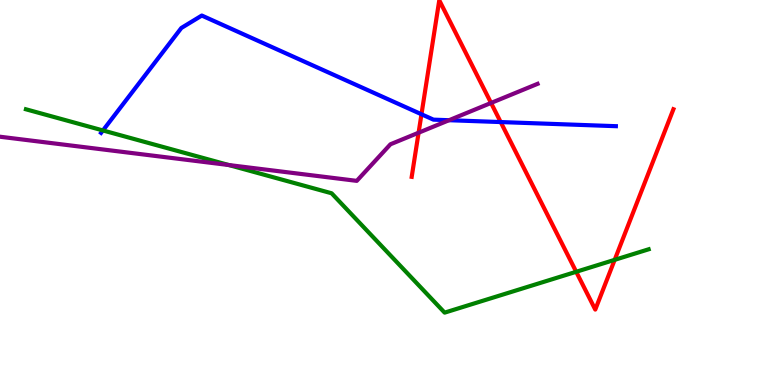[{'lines': ['blue', 'red'], 'intersections': [{'x': 5.44, 'y': 7.03}, {'x': 6.46, 'y': 6.83}]}, {'lines': ['green', 'red'], 'intersections': [{'x': 7.43, 'y': 2.94}, {'x': 7.93, 'y': 3.25}]}, {'lines': ['purple', 'red'], 'intersections': [{'x': 5.4, 'y': 6.55}, {'x': 6.34, 'y': 7.33}]}, {'lines': ['blue', 'green'], 'intersections': [{'x': 1.33, 'y': 6.61}]}, {'lines': ['blue', 'purple'], 'intersections': [{'x': 5.79, 'y': 6.88}]}, {'lines': ['green', 'purple'], 'intersections': [{'x': 2.95, 'y': 5.71}]}]